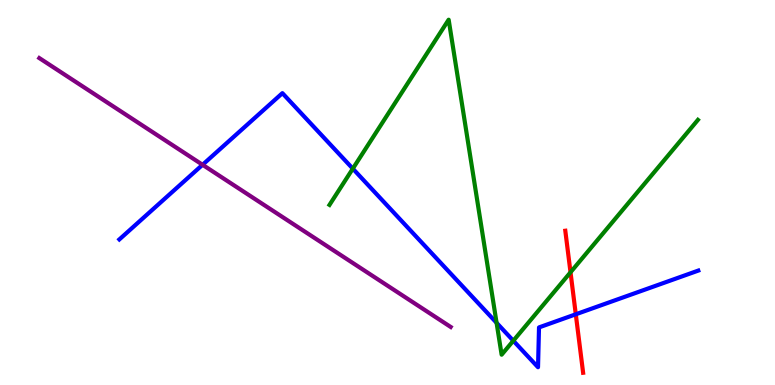[{'lines': ['blue', 'red'], 'intersections': [{'x': 7.43, 'y': 1.84}]}, {'lines': ['green', 'red'], 'intersections': [{'x': 7.36, 'y': 2.93}]}, {'lines': ['purple', 'red'], 'intersections': []}, {'lines': ['blue', 'green'], 'intersections': [{'x': 4.55, 'y': 5.62}, {'x': 6.41, 'y': 1.62}, {'x': 6.62, 'y': 1.15}]}, {'lines': ['blue', 'purple'], 'intersections': [{'x': 2.61, 'y': 5.72}]}, {'lines': ['green', 'purple'], 'intersections': []}]